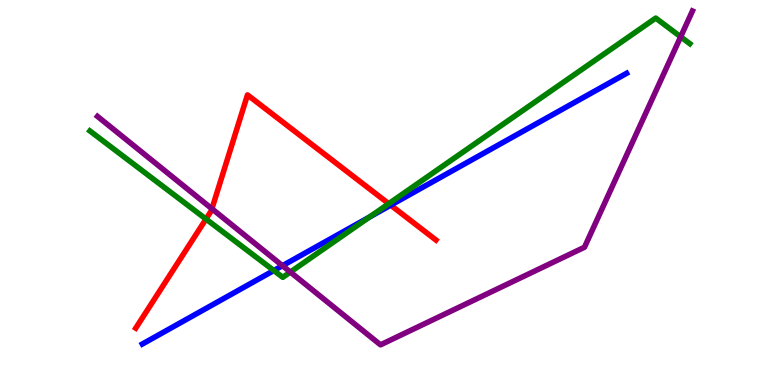[{'lines': ['blue', 'red'], 'intersections': [{'x': 5.04, 'y': 4.67}]}, {'lines': ['green', 'red'], 'intersections': [{'x': 2.66, 'y': 4.31}, {'x': 5.02, 'y': 4.71}]}, {'lines': ['purple', 'red'], 'intersections': [{'x': 2.73, 'y': 4.58}]}, {'lines': ['blue', 'green'], 'intersections': [{'x': 3.53, 'y': 2.97}, {'x': 4.77, 'y': 4.36}]}, {'lines': ['blue', 'purple'], 'intersections': [{'x': 3.64, 'y': 3.1}]}, {'lines': ['green', 'purple'], 'intersections': [{'x': 3.75, 'y': 2.93}, {'x': 8.78, 'y': 9.04}]}]